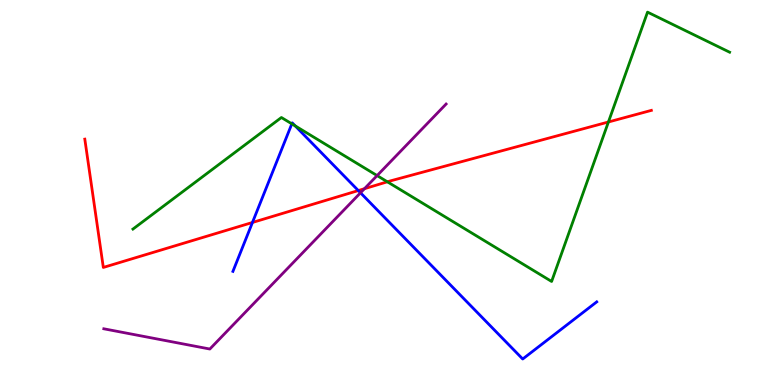[{'lines': ['blue', 'red'], 'intersections': [{'x': 3.26, 'y': 4.22}, {'x': 4.62, 'y': 5.05}]}, {'lines': ['green', 'red'], 'intersections': [{'x': 5.0, 'y': 5.28}, {'x': 7.85, 'y': 6.83}]}, {'lines': ['purple', 'red'], 'intersections': [{'x': 4.7, 'y': 5.1}]}, {'lines': ['blue', 'green'], 'intersections': [{'x': 3.77, 'y': 6.78}, {'x': 3.81, 'y': 6.73}]}, {'lines': ['blue', 'purple'], 'intersections': [{'x': 4.65, 'y': 4.99}]}, {'lines': ['green', 'purple'], 'intersections': [{'x': 4.87, 'y': 5.44}]}]